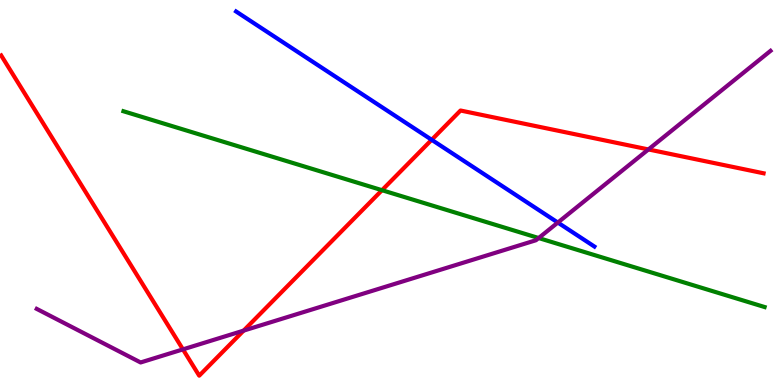[{'lines': ['blue', 'red'], 'intersections': [{'x': 5.57, 'y': 6.37}]}, {'lines': ['green', 'red'], 'intersections': [{'x': 4.93, 'y': 5.06}]}, {'lines': ['purple', 'red'], 'intersections': [{'x': 2.36, 'y': 0.925}, {'x': 3.14, 'y': 1.41}, {'x': 8.37, 'y': 6.12}]}, {'lines': ['blue', 'green'], 'intersections': []}, {'lines': ['blue', 'purple'], 'intersections': [{'x': 7.2, 'y': 4.22}]}, {'lines': ['green', 'purple'], 'intersections': [{'x': 6.95, 'y': 3.82}]}]